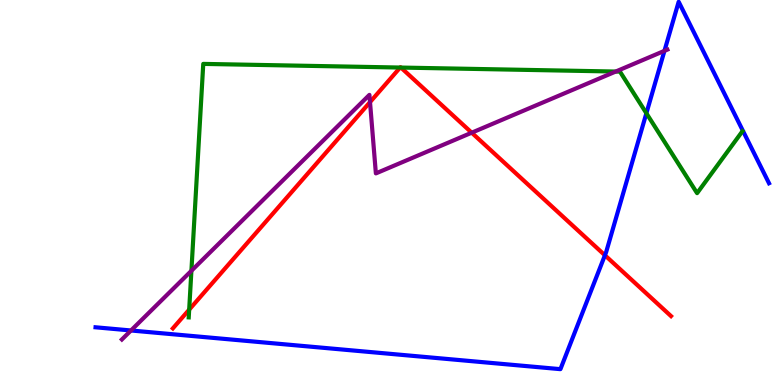[{'lines': ['blue', 'red'], 'intersections': [{'x': 7.81, 'y': 3.37}]}, {'lines': ['green', 'red'], 'intersections': [{'x': 2.44, 'y': 1.96}, {'x': 5.16, 'y': 8.25}, {'x': 5.17, 'y': 8.25}]}, {'lines': ['purple', 'red'], 'intersections': [{'x': 4.77, 'y': 7.35}, {'x': 6.09, 'y': 6.55}]}, {'lines': ['blue', 'green'], 'intersections': [{'x': 8.34, 'y': 7.06}]}, {'lines': ['blue', 'purple'], 'intersections': [{'x': 1.69, 'y': 1.42}, {'x': 8.57, 'y': 8.68}]}, {'lines': ['green', 'purple'], 'intersections': [{'x': 2.47, 'y': 2.97}, {'x': 7.94, 'y': 8.14}]}]